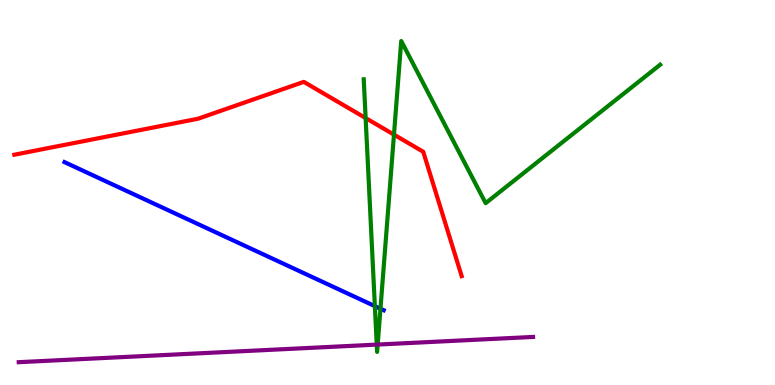[{'lines': ['blue', 'red'], 'intersections': []}, {'lines': ['green', 'red'], 'intersections': [{'x': 4.72, 'y': 6.93}, {'x': 5.08, 'y': 6.5}]}, {'lines': ['purple', 'red'], 'intersections': []}, {'lines': ['blue', 'green'], 'intersections': [{'x': 4.84, 'y': 2.05}, {'x': 4.91, 'y': 1.98}]}, {'lines': ['blue', 'purple'], 'intersections': []}, {'lines': ['green', 'purple'], 'intersections': [{'x': 4.86, 'y': 1.05}, {'x': 4.87, 'y': 1.05}]}]